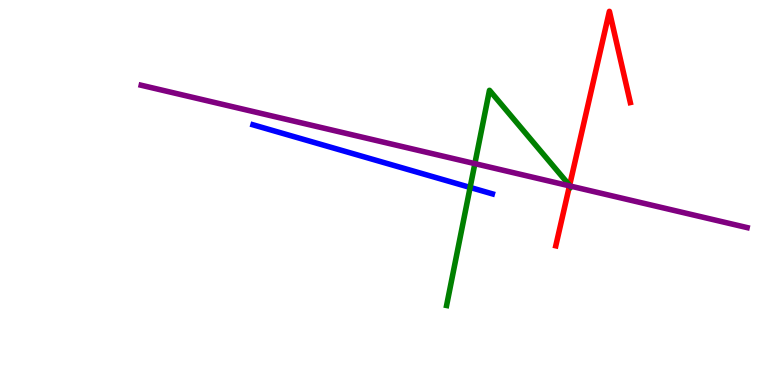[{'lines': ['blue', 'red'], 'intersections': []}, {'lines': ['green', 'red'], 'intersections': [{'x': 7.35, 'y': 5.18}]}, {'lines': ['purple', 'red'], 'intersections': [{'x': 7.35, 'y': 5.17}]}, {'lines': ['blue', 'green'], 'intersections': [{'x': 6.07, 'y': 5.13}]}, {'lines': ['blue', 'purple'], 'intersections': []}, {'lines': ['green', 'purple'], 'intersections': [{'x': 6.13, 'y': 5.75}, {'x': 7.36, 'y': 5.17}]}]